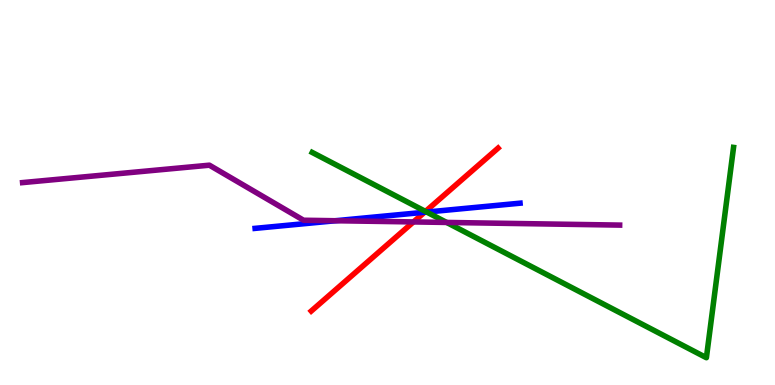[{'lines': ['blue', 'red'], 'intersections': [{'x': 5.48, 'y': 4.49}]}, {'lines': ['green', 'red'], 'intersections': [{'x': 5.49, 'y': 4.51}]}, {'lines': ['purple', 'red'], 'intersections': [{'x': 5.33, 'y': 4.24}]}, {'lines': ['blue', 'green'], 'intersections': [{'x': 5.51, 'y': 4.49}]}, {'lines': ['blue', 'purple'], 'intersections': [{'x': 4.33, 'y': 4.27}]}, {'lines': ['green', 'purple'], 'intersections': [{'x': 5.76, 'y': 4.22}]}]